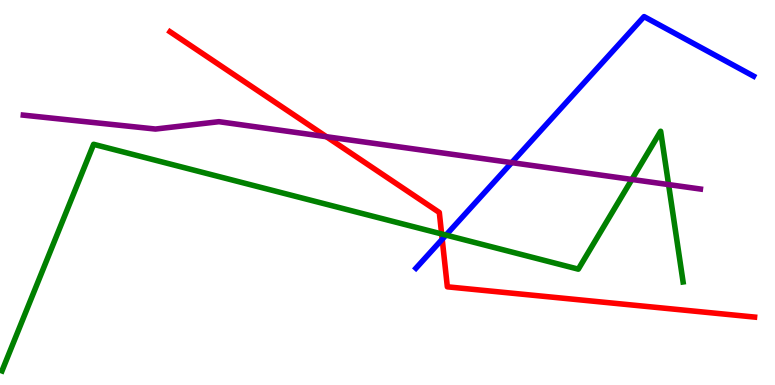[{'lines': ['blue', 'red'], 'intersections': [{'x': 5.71, 'y': 3.79}]}, {'lines': ['green', 'red'], 'intersections': [{'x': 5.7, 'y': 3.92}]}, {'lines': ['purple', 'red'], 'intersections': [{'x': 4.21, 'y': 6.45}]}, {'lines': ['blue', 'green'], 'intersections': [{'x': 5.75, 'y': 3.89}]}, {'lines': ['blue', 'purple'], 'intersections': [{'x': 6.6, 'y': 5.78}]}, {'lines': ['green', 'purple'], 'intersections': [{'x': 8.15, 'y': 5.34}, {'x': 8.63, 'y': 5.21}]}]